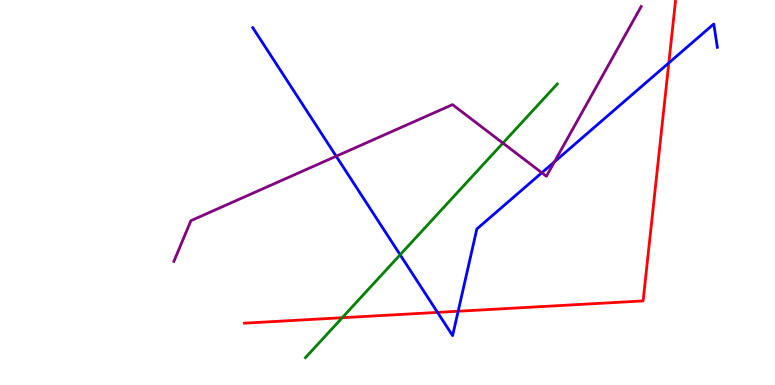[{'lines': ['blue', 'red'], 'intersections': [{'x': 5.65, 'y': 1.89}, {'x': 5.91, 'y': 1.92}, {'x': 8.63, 'y': 8.37}]}, {'lines': ['green', 'red'], 'intersections': [{'x': 4.42, 'y': 1.75}]}, {'lines': ['purple', 'red'], 'intersections': []}, {'lines': ['blue', 'green'], 'intersections': [{'x': 5.16, 'y': 3.38}]}, {'lines': ['blue', 'purple'], 'intersections': [{'x': 4.34, 'y': 5.94}, {'x': 6.99, 'y': 5.51}, {'x': 7.15, 'y': 5.8}]}, {'lines': ['green', 'purple'], 'intersections': [{'x': 6.49, 'y': 6.28}]}]